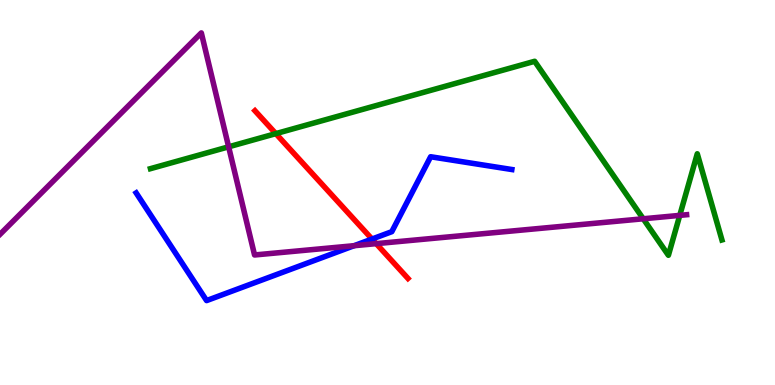[{'lines': ['blue', 'red'], 'intersections': [{'x': 4.8, 'y': 3.79}]}, {'lines': ['green', 'red'], 'intersections': [{'x': 3.56, 'y': 6.53}]}, {'lines': ['purple', 'red'], 'intersections': [{'x': 4.85, 'y': 3.67}]}, {'lines': ['blue', 'green'], 'intersections': []}, {'lines': ['blue', 'purple'], 'intersections': [{'x': 4.57, 'y': 3.62}]}, {'lines': ['green', 'purple'], 'intersections': [{'x': 2.95, 'y': 6.19}, {'x': 8.3, 'y': 4.32}, {'x': 8.77, 'y': 4.41}]}]